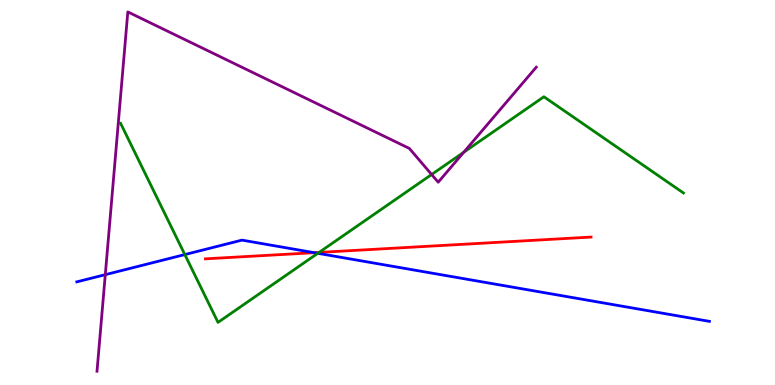[{'lines': ['blue', 'red'], 'intersections': [{'x': 4.06, 'y': 3.44}]}, {'lines': ['green', 'red'], 'intersections': [{'x': 4.12, 'y': 3.44}]}, {'lines': ['purple', 'red'], 'intersections': []}, {'lines': ['blue', 'green'], 'intersections': [{'x': 2.38, 'y': 3.39}, {'x': 4.1, 'y': 3.42}]}, {'lines': ['blue', 'purple'], 'intersections': [{'x': 1.36, 'y': 2.87}]}, {'lines': ['green', 'purple'], 'intersections': [{'x': 5.57, 'y': 5.47}, {'x': 5.98, 'y': 6.04}]}]